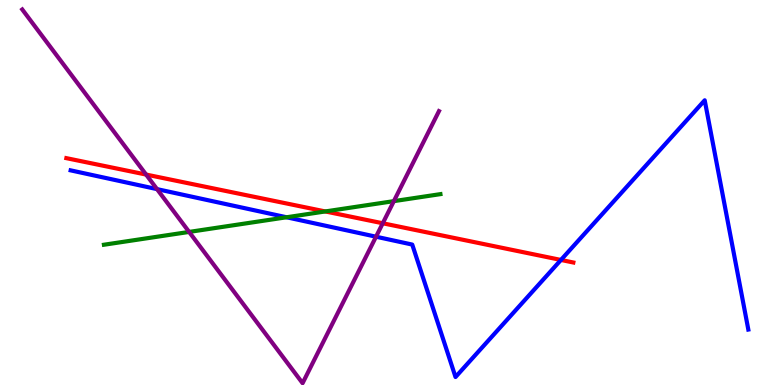[{'lines': ['blue', 'red'], 'intersections': [{'x': 7.24, 'y': 3.25}]}, {'lines': ['green', 'red'], 'intersections': [{'x': 4.2, 'y': 4.51}]}, {'lines': ['purple', 'red'], 'intersections': [{'x': 1.89, 'y': 5.47}, {'x': 4.94, 'y': 4.2}]}, {'lines': ['blue', 'green'], 'intersections': [{'x': 3.7, 'y': 4.36}]}, {'lines': ['blue', 'purple'], 'intersections': [{'x': 2.03, 'y': 5.09}, {'x': 4.85, 'y': 3.85}]}, {'lines': ['green', 'purple'], 'intersections': [{'x': 2.44, 'y': 3.98}, {'x': 5.08, 'y': 4.78}]}]